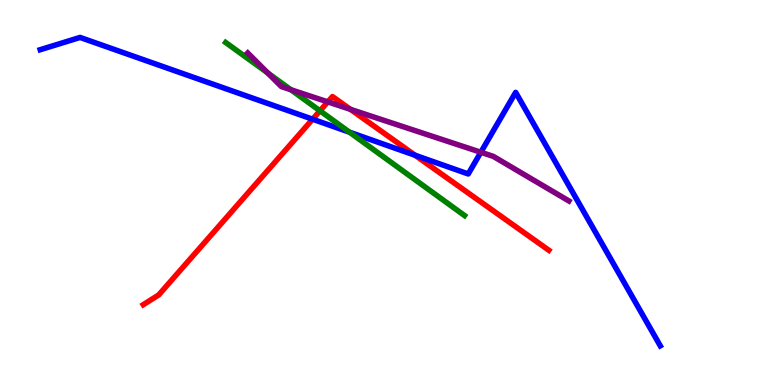[{'lines': ['blue', 'red'], 'intersections': [{'x': 4.03, 'y': 6.9}, {'x': 5.36, 'y': 5.97}]}, {'lines': ['green', 'red'], 'intersections': [{'x': 4.13, 'y': 7.12}]}, {'lines': ['purple', 'red'], 'intersections': [{'x': 4.23, 'y': 7.35}, {'x': 4.52, 'y': 7.16}]}, {'lines': ['blue', 'green'], 'intersections': [{'x': 4.51, 'y': 6.57}]}, {'lines': ['blue', 'purple'], 'intersections': [{'x': 6.2, 'y': 6.04}]}, {'lines': ['green', 'purple'], 'intersections': [{'x': 3.46, 'y': 8.1}, {'x': 3.75, 'y': 7.67}]}]